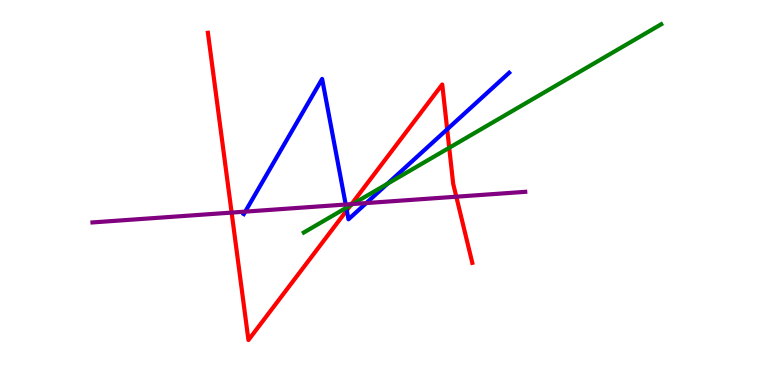[{'lines': ['blue', 'red'], 'intersections': [{'x': 4.47, 'y': 4.54}, {'x': 5.77, 'y': 6.64}]}, {'lines': ['green', 'red'], 'intersections': [{'x': 4.53, 'y': 4.67}, {'x': 5.8, 'y': 6.16}]}, {'lines': ['purple', 'red'], 'intersections': [{'x': 2.99, 'y': 4.48}, {'x': 4.54, 'y': 4.7}, {'x': 5.89, 'y': 4.89}]}, {'lines': ['blue', 'green'], 'intersections': [{'x': 4.47, 'y': 4.6}, {'x': 5.0, 'y': 5.23}]}, {'lines': ['blue', 'purple'], 'intersections': [{'x': 3.16, 'y': 4.5}, {'x': 4.46, 'y': 4.69}, {'x': 4.73, 'y': 4.73}]}, {'lines': ['green', 'purple'], 'intersections': [{'x': 4.55, 'y': 4.7}]}]